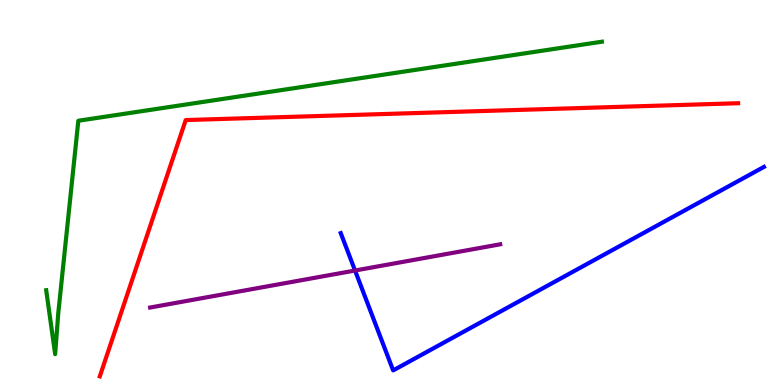[{'lines': ['blue', 'red'], 'intersections': []}, {'lines': ['green', 'red'], 'intersections': []}, {'lines': ['purple', 'red'], 'intersections': []}, {'lines': ['blue', 'green'], 'intersections': []}, {'lines': ['blue', 'purple'], 'intersections': [{'x': 4.58, 'y': 2.97}]}, {'lines': ['green', 'purple'], 'intersections': []}]